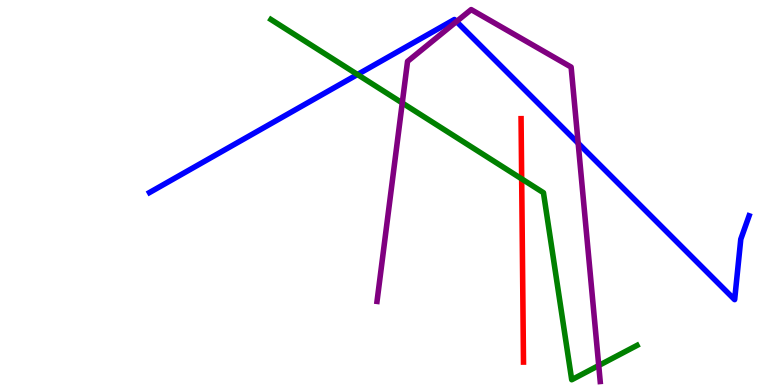[{'lines': ['blue', 'red'], 'intersections': []}, {'lines': ['green', 'red'], 'intersections': [{'x': 6.73, 'y': 5.35}]}, {'lines': ['purple', 'red'], 'intersections': []}, {'lines': ['blue', 'green'], 'intersections': [{'x': 4.61, 'y': 8.06}]}, {'lines': ['blue', 'purple'], 'intersections': [{'x': 5.89, 'y': 9.44}, {'x': 7.46, 'y': 6.28}]}, {'lines': ['green', 'purple'], 'intersections': [{'x': 5.19, 'y': 7.33}, {'x': 7.73, 'y': 0.506}]}]